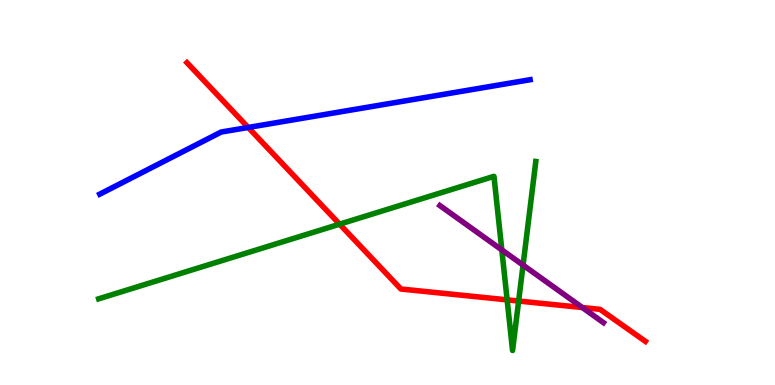[{'lines': ['blue', 'red'], 'intersections': [{'x': 3.2, 'y': 6.69}]}, {'lines': ['green', 'red'], 'intersections': [{'x': 4.38, 'y': 4.18}, {'x': 6.54, 'y': 2.21}, {'x': 6.69, 'y': 2.18}]}, {'lines': ['purple', 'red'], 'intersections': [{'x': 7.51, 'y': 2.01}]}, {'lines': ['blue', 'green'], 'intersections': []}, {'lines': ['blue', 'purple'], 'intersections': []}, {'lines': ['green', 'purple'], 'intersections': [{'x': 6.48, 'y': 3.51}, {'x': 6.75, 'y': 3.11}]}]